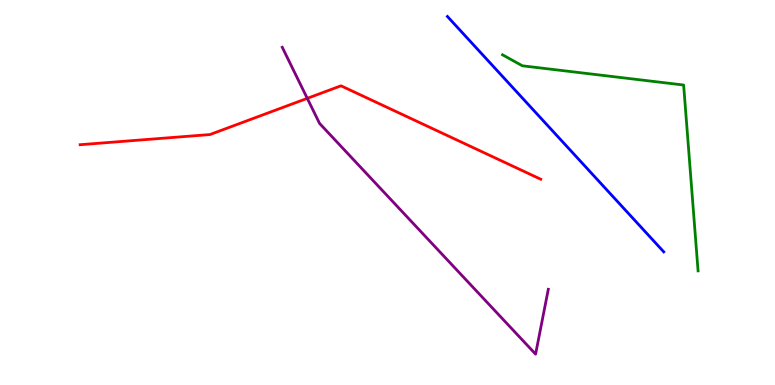[{'lines': ['blue', 'red'], 'intersections': []}, {'lines': ['green', 'red'], 'intersections': []}, {'lines': ['purple', 'red'], 'intersections': [{'x': 3.96, 'y': 7.45}]}, {'lines': ['blue', 'green'], 'intersections': []}, {'lines': ['blue', 'purple'], 'intersections': []}, {'lines': ['green', 'purple'], 'intersections': []}]